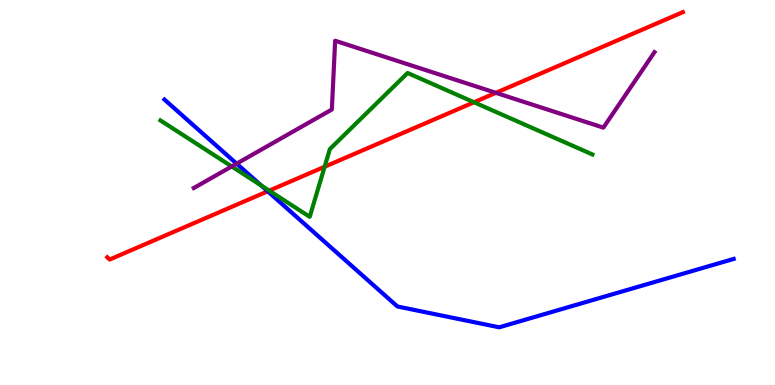[{'lines': ['blue', 'red'], 'intersections': [{'x': 3.45, 'y': 5.03}]}, {'lines': ['green', 'red'], 'intersections': [{'x': 3.47, 'y': 5.05}, {'x': 4.19, 'y': 5.67}, {'x': 6.12, 'y': 7.34}]}, {'lines': ['purple', 'red'], 'intersections': [{'x': 6.4, 'y': 7.59}]}, {'lines': ['blue', 'green'], 'intersections': [{'x': 3.37, 'y': 5.18}]}, {'lines': ['blue', 'purple'], 'intersections': [{'x': 3.05, 'y': 5.75}]}, {'lines': ['green', 'purple'], 'intersections': [{'x': 2.99, 'y': 5.68}]}]